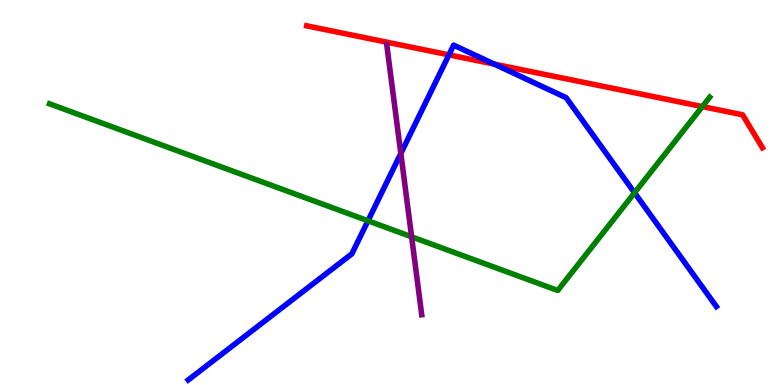[{'lines': ['blue', 'red'], 'intersections': [{'x': 5.79, 'y': 8.58}, {'x': 6.38, 'y': 8.33}]}, {'lines': ['green', 'red'], 'intersections': [{'x': 9.06, 'y': 7.23}]}, {'lines': ['purple', 'red'], 'intersections': []}, {'lines': ['blue', 'green'], 'intersections': [{'x': 4.75, 'y': 4.27}, {'x': 8.19, 'y': 4.99}]}, {'lines': ['blue', 'purple'], 'intersections': [{'x': 5.17, 'y': 6.01}]}, {'lines': ['green', 'purple'], 'intersections': [{'x': 5.31, 'y': 3.85}]}]